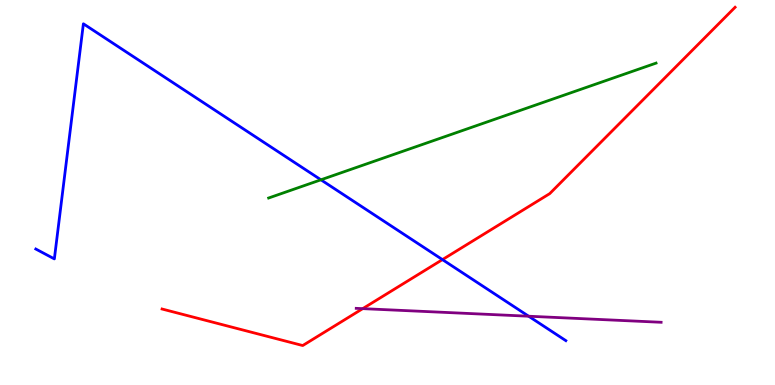[{'lines': ['blue', 'red'], 'intersections': [{'x': 5.71, 'y': 3.26}]}, {'lines': ['green', 'red'], 'intersections': []}, {'lines': ['purple', 'red'], 'intersections': [{'x': 4.68, 'y': 1.98}]}, {'lines': ['blue', 'green'], 'intersections': [{'x': 4.14, 'y': 5.33}]}, {'lines': ['blue', 'purple'], 'intersections': [{'x': 6.82, 'y': 1.79}]}, {'lines': ['green', 'purple'], 'intersections': []}]